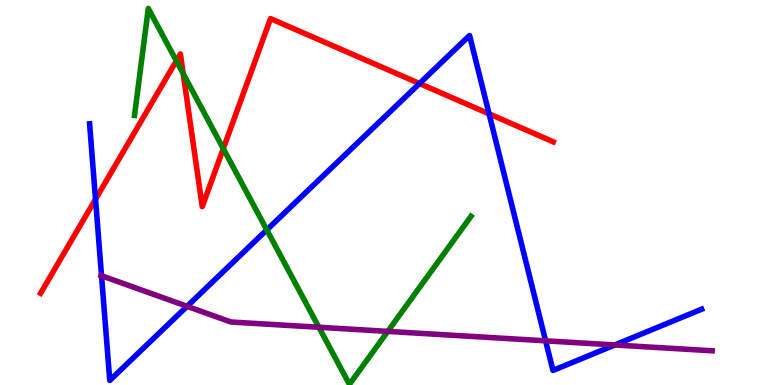[{'lines': ['blue', 'red'], 'intersections': [{'x': 1.23, 'y': 4.83}, {'x': 5.41, 'y': 7.83}, {'x': 6.31, 'y': 7.04}]}, {'lines': ['green', 'red'], 'intersections': [{'x': 2.28, 'y': 8.42}, {'x': 2.36, 'y': 8.09}, {'x': 2.88, 'y': 6.14}]}, {'lines': ['purple', 'red'], 'intersections': []}, {'lines': ['blue', 'green'], 'intersections': [{'x': 3.44, 'y': 4.03}]}, {'lines': ['blue', 'purple'], 'intersections': [{'x': 1.31, 'y': 2.84}, {'x': 2.41, 'y': 2.04}, {'x': 7.04, 'y': 1.15}, {'x': 7.93, 'y': 1.04}]}, {'lines': ['green', 'purple'], 'intersections': [{'x': 4.11, 'y': 1.5}, {'x': 5.0, 'y': 1.39}]}]